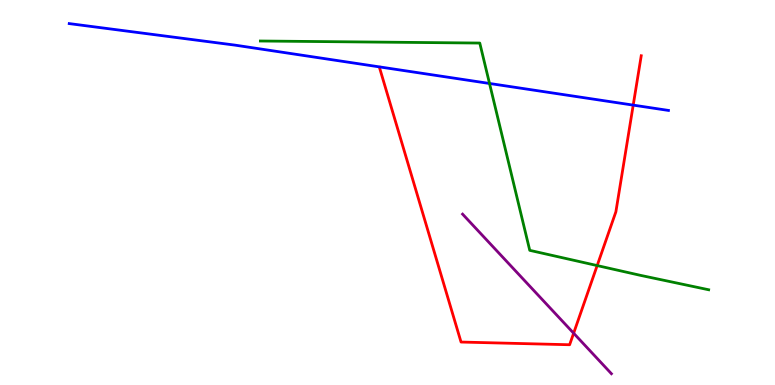[{'lines': ['blue', 'red'], 'intersections': [{'x': 8.17, 'y': 7.27}]}, {'lines': ['green', 'red'], 'intersections': [{'x': 7.71, 'y': 3.1}]}, {'lines': ['purple', 'red'], 'intersections': [{'x': 7.4, 'y': 1.35}]}, {'lines': ['blue', 'green'], 'intersections': [{'x': 6.32, 'y': 7.83}]}, {'lines': ['blue', 'purple'], 'intersections': []}, {'lines': ['green', 'purple'], 'intersections': []}]